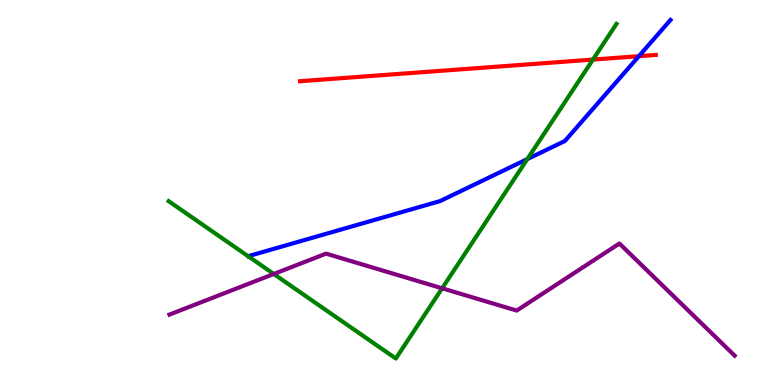[{'lines': ['blue', 'red'], 'intersections': [{'x': 8.24, 'y': 8.54}]}, {'lines': ['green', 'red'], 'intersections': [{'x': 7.65, 'y': 8.45}]}, {'lines': ['purple', 'red'], 'intersections': []}, {'lines': ['blue', 'green'], 'intersections': [{'x': 6.8, 'y': 5.87}]}, {'lines': ['blue', 'purple'], 'intersections': []}, {'lines': ['green', 'purple'], 'intersections': [{'x': 3.53, 'y': 2.88}, {'x': 5.7, 'y': 2.51}]}]